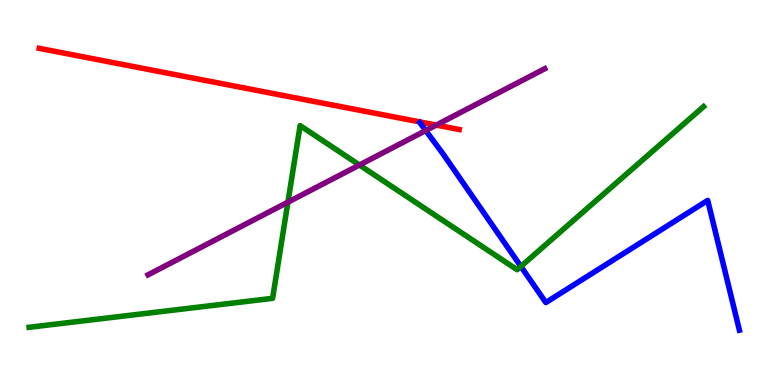[{'lines': ['blue', 'red'], 'intersections': []}, {'lines': ['green', 'red'], 'intersections': []}, {'lines': ['purple', 'red'], 'intersections': [{'x': 5.63, 'y': 6.75}]}, {'lines': ['blue', 'green'], 'intersections': [{'x': 6.72, 'y': 3.08}]}, {'lines': ['blue', 'purple'], 'intersections': [{'x': 5.49, 'y': 6.61}]}, {'lines': ['green', 'purple'], 'intersections': [{'x': 3.72, 'y': 4.75}, {'x': 4.64, 'y': 5.71}]}]